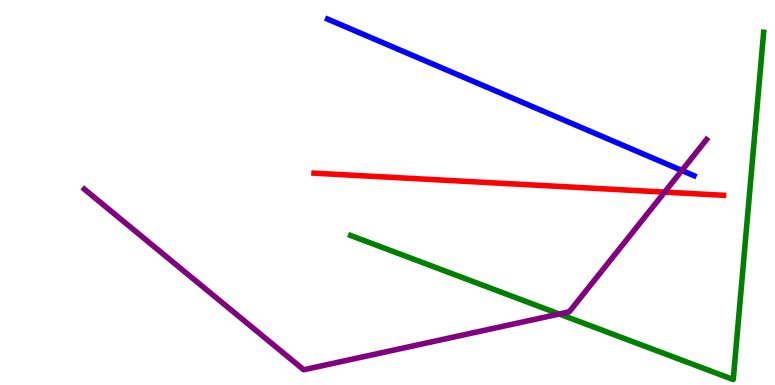[{'lines': ['blue', 'red'], 'intersections': []}, {'lines': ['green', 'red'], 'intersections': []}, {'lines': ['purple', 'red'], 'intersections': [{'x': 8.58, 'y': 5.01}]}, {'lines': ['blue', 'green'], 'intersections': []}, {'lines': ['blue', 'purple'], 'intersections': [{'x': 8.8, 'y': 5.57}]}, {'lines': ['green', 'purple'], 'intersections': [{'x': 7.22, 'y': 1.84}]}]